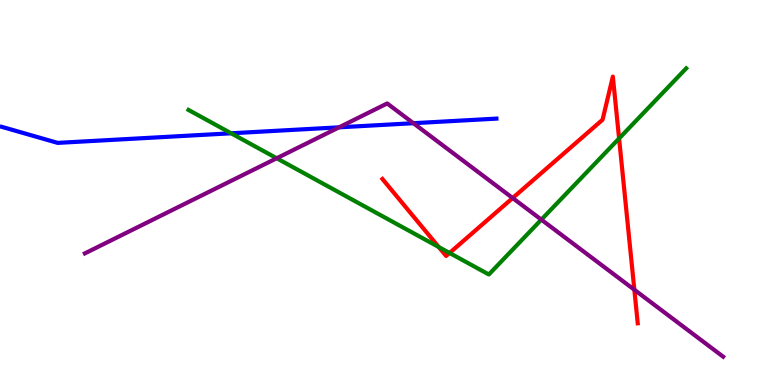[{'lines': ['blue', 'red'], 'intersections': []}, {'lines': ['green', 'red'], 'intersections': [{'x': 5.66, 'y': 3.58}, {'x': 5.8, 'y': 3.43}, {'x': 7.99, 'y': 6.4}]}, {'lines': ['purple', 'red'], 'intersections': [{'x': 6.61, 'y': 4.86}, {'x': 8.19, 'y': 2.47}]}, {'lines': ['blue', 'green'], 'intersections': [{'x': 2.98, 'y': 6.54}]}, {'lines': ['blue', 'purple'], 'intersections': [{'x': 4.38, 'y': 6.69}, {'x': 5.33, 'y': 6.8}]}, {'lines': ['green', 'purple'], 'intersections': [{'x': 3.57, 'y': 5.89}, {'x': 6.99, 'y': 4.29}]}]